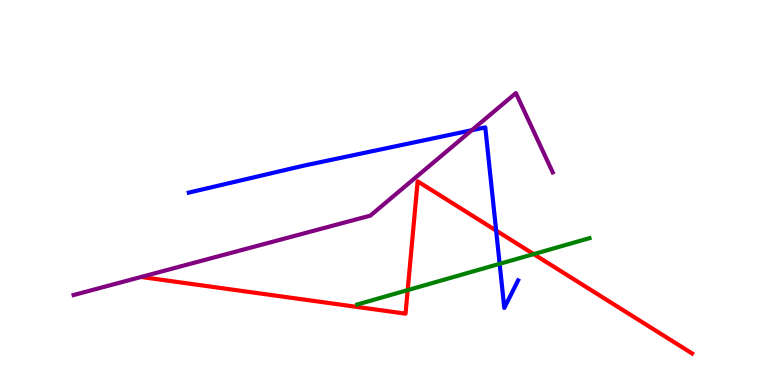[{'lines': ['blue', 'red'], 'intersections': [{'x': 6.4, 'y': 4.01}]}, {'lines': ['green', 'red'], 'intersections': [{'x': 5.26, 'y': 2.46}, {'x': 6.89, 'y': 3.4}]}, {'lines': ['purple', 'red'], 'intersections': []}, {'lines': ['blue', 'green'], 'intersections': [{'x': 6.45, 'y': 3.15}]}, {'lines': ['blue', 'purple'], 'intersections': [{'x': 6.09, 'y': 6.62}]}, {'lines': ['green', 'purple'], 'intersections': []}]